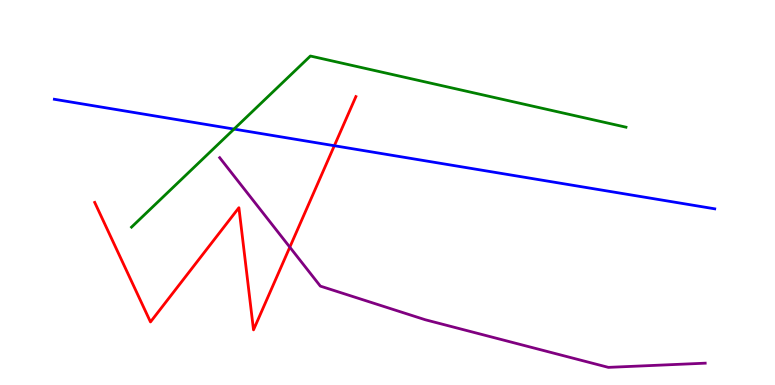[{'lines': ['blue', 'red'], 'intersections': [{'x': 4.31, 'y': 6.22}]}, {'lines': ['green', 'red'], 'intersections': []}, {'lines': ['purple', 'red'], 'intersections': [{'x': 3.74, 'y': 3.58}]}, {'lines': ['blue', 'green'], 'intersections': [{'x': 3.02, 'y': 6.65}]}, {'lines': ['blue', 'purple'], 'intersections': []}, {'lines': ['green', 'purple'], 'intersections': []}]